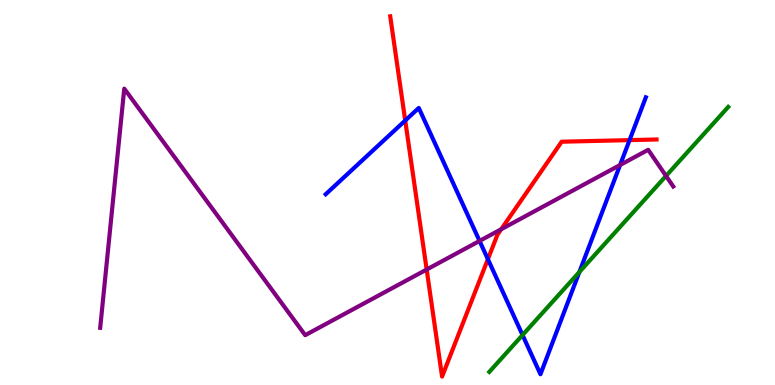[{'lines': ['blue', 'red'], 'intersections': [{'x': 5.23, 'y': 6.87}, {'x': 6.3, 'y': 3.27}, {'x': 8.12, 'y': 6.36}]}, {'lines': ['green', 'red'], 'intersections': []}, {'lines': ['purple', 'red'], 'intersections': [{'x': 5.51, 'y': 3.0}, {'x': 6.47, 'y': 4.05}]}, {'lines': ['blue', 'green'], 'intersections': [{'x': 6.74, 'y': 1.3}, {'x': 7.48, 'y': 2.93}]}, {'lines': ['blue', 'purple'], 'intersections': [{'x': 6.19, 'y': 3.74}, {'x': 8.0, 'y': 5.71}]}, {'lines': ['green', 'purple'], 'intersections': [{'x': 8.59, 'y': 5.43}]}]